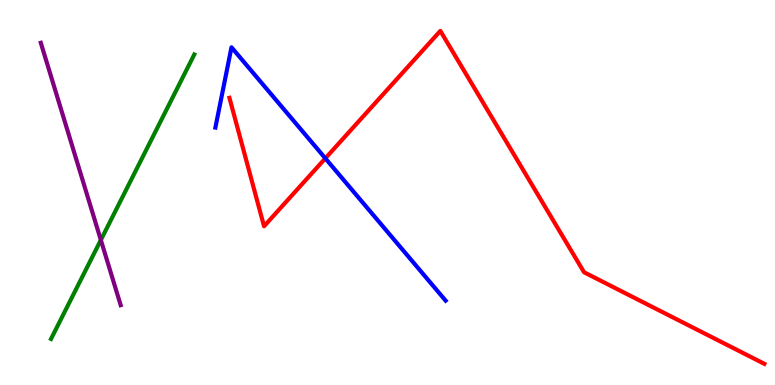[{'lines': ['blue', 'red'], 'intersections': [{'x': 4.2, 'y': 5.89}]}, {'lines': ['green', 'red'], 'intersections': []}, {'lines': ['purple', 'red'], 'intersections': []}, {'lines': ['blue', 'green'], 'intersections': []}, {'lines': ['blue', 'purple'], 'intersections': []}, {'lines': ['green', 'purple'], 'intersections': [{'x': 1.3, 'y': 3.77}]}]